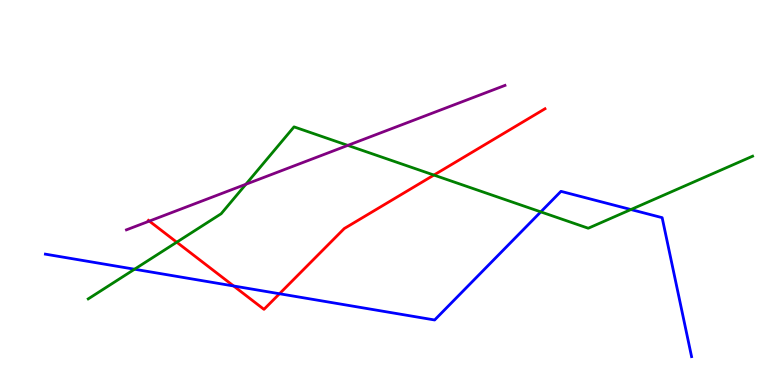[{'lines': ['blue', 'red'], 'intersections': [{'x': 3.01, 'y': 2.57}, {'x': 3.61, 'y': 2.37}]}, {'lines': ['green', 'red'], 'intersections': [{'x': 2.28, 'y': 3.71}, {'x': 5.6, 'y': 5.45}]}, {'lines': ['purple', 'red'], 'intersections': [{'x': 1.93, 'y': 4.26}]}, {'lines': ['blue', 'green'], 'intersections': [{'x': 1.74, 'y': 3.01}, {'x': 6.98, 'y': 4.5}, {'x': 8.14, 'y': 4.56}]}, {'lines': ['blue', 'purple'], 'intersections': []}, {'lines': ['green', 'purple'], 'intersections': [{'x': 3.17, 'y': 5.21}, {'x': 4.49, 'y': 6.22}]}]